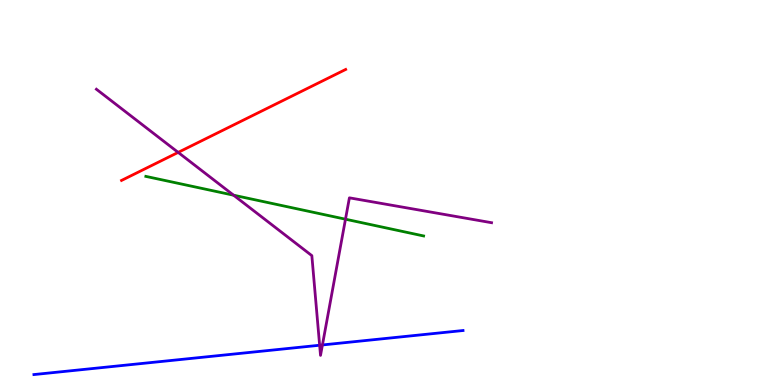[{'lines': ['blue', 'red'], 'intersections': []}, {'lines': ['green', 'red'], 'intersections': []}, {'lines': ['purple', 'red'], 'intersections': [{'x': 2.3, 'y': 6.04}]}, {'lines': ['blue', 'green'], 'intersections': []}, {'lines': ['blue', 'purple'], 'intersections': [{'x': 4.12, 'y': 1.03}, {'x': 4.16, 'y': 1.04}]}, {'lines': ['green', 'purple'], 'intersections': [{'x': 3.01, 'y': 4.93}, {'x': 4.46, 'y': 4.31}]}]